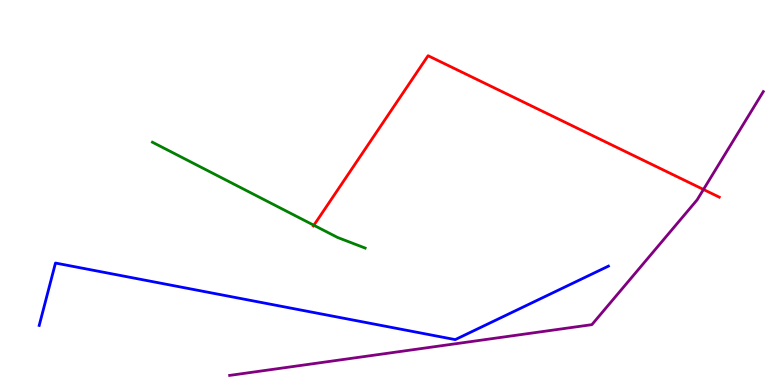[{'lines': ['blue', 'red'], 'intersections': []}, {'lines': ['green', 'red'], 'intersections': [{'x': 4.05, 'y': 4.15}]}, {'lines': ['purple', 'red'], 'intersections': [{'x': 9.08, 'y': 5.08}]}, {'lines': ['blue', 'green'], 'intersections': []}, {'lines': ['blue', 'purple'], 'intersections': []}, {'lines': ['green', 'purple'], 'intersections': []}]